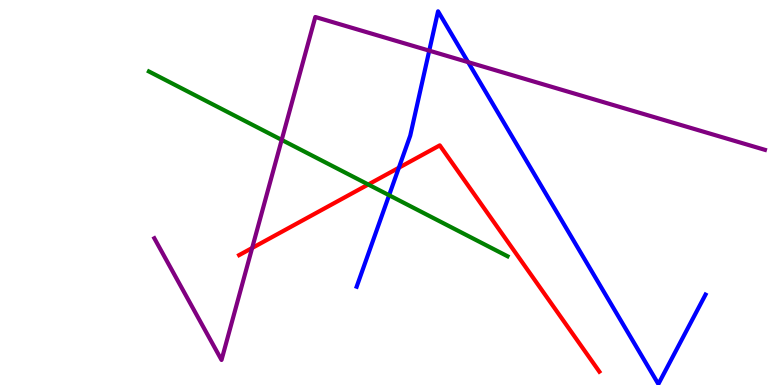[{'lines': ['blue', 'red'], 'intersections': [{'x': 5.15, 'y': 5.64}]}, {'lines': ['green', 'red'], 'intersections': [{'x': 4.75, 'y': 5.21}]}, {'lines': ['purple', 'red'], 'intersections': [{'x': 3.25, 'y': 3.56}]}, {'lines': ['blue', 'green'], 'intersections': [{'x': 5.02, 'y': 4.93}]}, {'lines': ['blue', 'purple'], 'intersections': [{'x': 5.54, 'y': 8.68}, {'x': 6.04, 'y': 8.39}]}, {'lines': ['green', 'purple'], 'intersections': [{'x': 3.63, 'y': 6.37}]}]